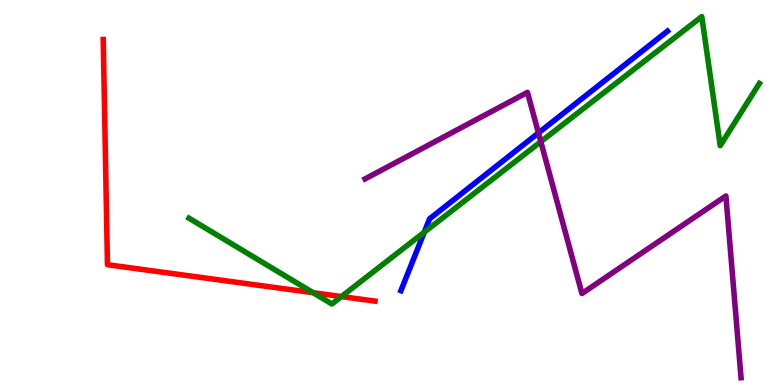[{'lines': ['blue', 'red'], 'intersections': []}, {'lines': ['green', 'red'], 'intersections': [{'x': 4.04, 'y': 2.4}, {'x': 4.41, 'y': 2.3}]}, {'lines': ['purple', 'red'], 'intersections': []}, {'lines': ['blue', 'green'], 'intersections': [{'x': 5.47, 'y': 3.97}]}, {'lines': ['blue', 'purple'], 'intersections': [{'x': 6.95, 'y': 6.55}]}, {'lines': ['green', 'purple'], 'intersections': [{'x': 6.98, 'y': 6.32}]}]